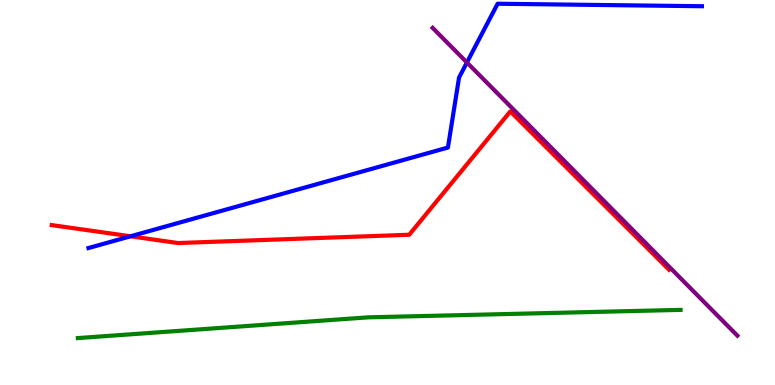[{'lines': ['blue', 'red'], 'intersections': [{'x': 1.68, 'y': 3.86}]}, {'lines': ['green', 'red'], 'intersections': []}, {'lines': ['purple', 'red'], 'intersections': []}, {'lines': ['blue', 'green'], 'intersections': []}, {'lines': ['blue', 'purple'], 'intersections': [{'x': 6.02, 'y': 8.38}]}, {'lines': ['green', 'purple'], 'intersections': []}]